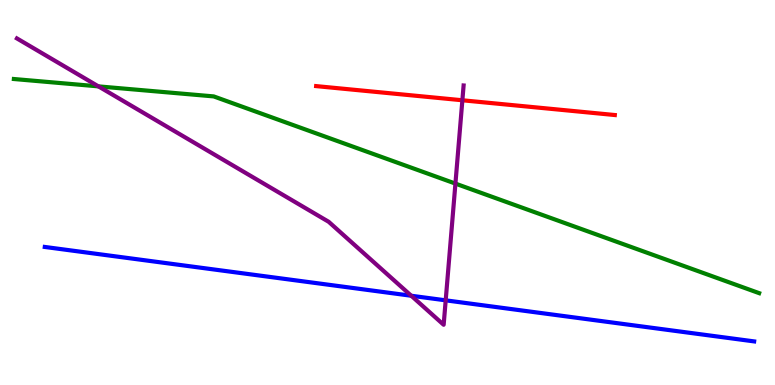[{'lines': ['blue', 'red'], 'intersections': []}, {'lines': ['green', 'red'], 'intersections': []}, {'lines': ['purple', 'red'], 'intersections': [{'x': 5.97, 'y': 7.4}]}, {'lines': ['blue', 'green'], 'intersections': []}, {'lines': ['blue', 'purple'], 'intersections': [{'x': 5.31, 'y': 2.32}, {'x': 5.75, 'y': 2.2}]}, {'lines': ['green', 'purple'], 'intersections': [{'x': 1.27, 'y': 7.76}, {'x': 5.88, 'y': 5.23}]}]